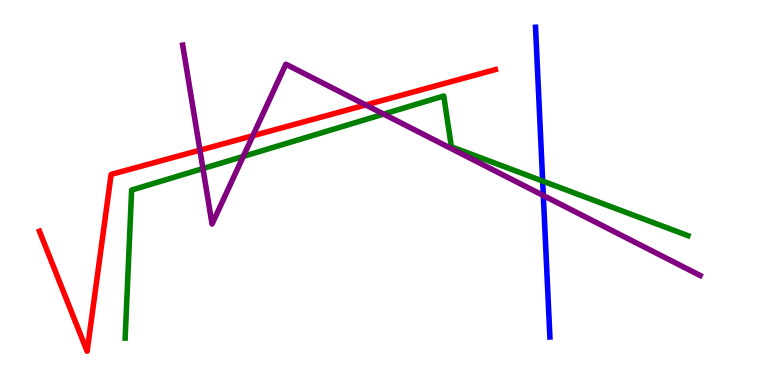[{'lines': ['blue', 'red'], 'intersections': []}, {'lines': ['green', 'red'], 'intersections': []}, {'lines': ['purple', 'red'], 'intersections': [{'x': 2.58, 'y': 6.1}, {'x': 3.26, 'y': 6.47}, {'x': 4.72, 'y': 7.27}]}, {'lines': ['blue', 'green'], 'intersections': [{'x': 7.0, 'y': 5.3}]}, {'lines': ['blue', 'purple'], 'intersections': [{'x': 7.01, 'y': 4.92}]}, {'lines': ['green', 'purple'], 'intersections': [{'x': 2.62, 'y': 5.62}, {'x': 3.14, 'y': 5.94}, {'x': 4.95, 'y': 7.04}]}]